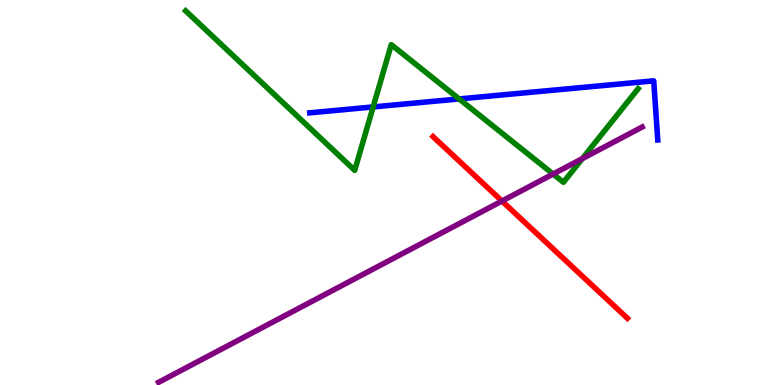[{'lines': ['blue', 'red'], 'intersections': []}, {'lines': ['green', 'red'], 'intersections': []}, {'lines': ['purple', 'red'], 'intersections': [{'x': 6.48, 'y': 4.78}]}, {'lines': ['blue', 'green'], 'intersections': [{'x': 4.81, 'y': 7.22}, {'x': 5.92, 'y': 7.43}]}, {'lines': ['blue', 'purple'], 'intersections': []}, {'lines': ['green', 'purple'], 'intersections': [{'x': 7.14, 'y': 5.48}, {'x': 7.51, 'y': 5.88}]}]